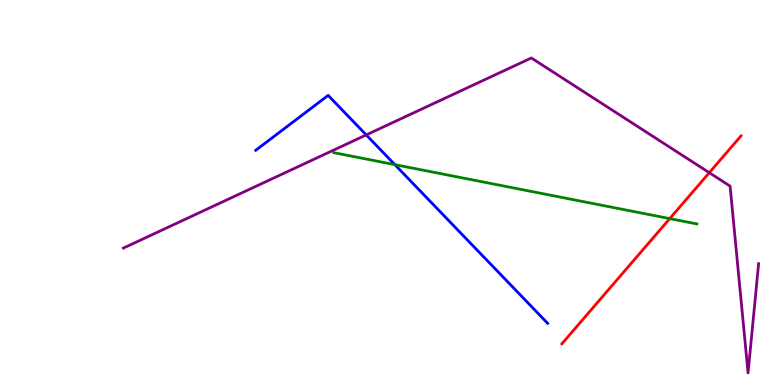[{'lines': ['blue', 'red'], 'intersections': []}, {'lines': ['green', 'red'], 'intersections': [{'x': 8.64, 'y': 4.32}]}, {'lines': ['purple', 'red'], 'intersections': [{'x': 9.15, 'y': 5.51}]}, {'lines': ['blue', 'green'], 'intersections': [{'x': 5.09, 'y': 5.72}]}, {'lines': ['blue', 'purple'], 'intersections': [{'x': 4.73, 'y': 6.5}]}, {'lines': ['green', 'purple'], 'intersections': []}]